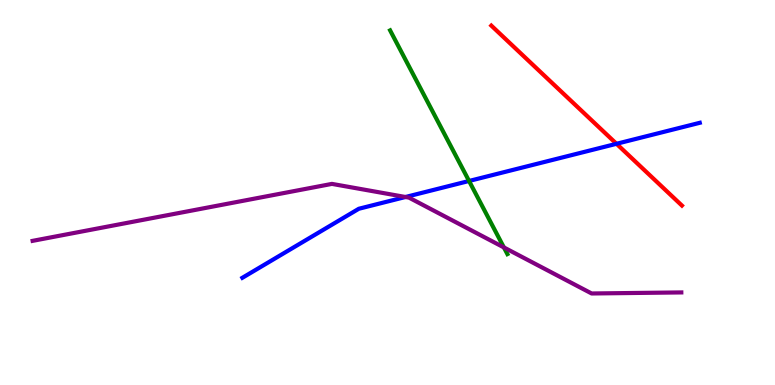[{'lines': ['blue', 'red'], 'intersections': [{'x': 7.95, 'y': 6.27}]}, {'lines': ['green', 'red'], 'intersections': []}, {'lines': ['purple', 'red'], 'intersections': []}, {'lines': ['blue', 'green'], 'intersections': [{'x': 6.05, 'y': 5.3}]}, {'lines': ['blue', 'purple'], 'intersections': [{'x': 5.23, 'y': 4.88}]}, {'lines': ['green', 'purple'], 'intersections': [{'x': 6.5, 'y': 3.57}]}]